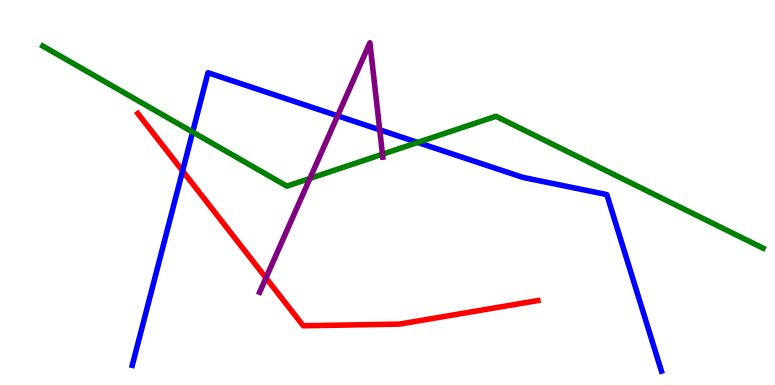[{'lines': ['blue', 'red'], 'intersections': [{'x': 2.36, 'y': 5.56}]}, {'lines': ['green', 'red'], 'intersections': []}, {'lines': ['purple', 'red'], 'intersections': [{'x': 3.43, 'y': 2.78}]}, {'lines': ['blue', 'green'], 'intersections': [{'x': 2.49, 'y': 6.57}, {'x': 5.39, 'y': 6.3}]}, {'lines': ['blue', 'purple'], 'intersections': [{'x': 4.36, 'y': 6.99}, {'x': 4.9, 'y': 6.63}]}, {'lines': ['green', 'purple'], 'intersections': [{'x': 4.0, 'y': 5.37}, {'x': 4.93, 'y': 5.99}]}]